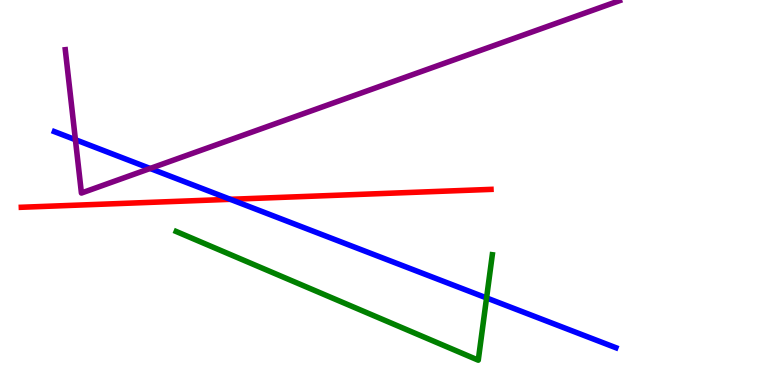[{'lines': ['blue', 'red'], 'intersections': [{'x': 2.97, 'y': 4.82}]}, {'lines': ['green', 'red'], 'intersections': []}, {'lines': ['purple', 'red'], 'intersections': []}, {'lines': ['blue', 'green'], 'intersections': [{'x': 6.28, 'y': 2.26}]}, {'lines': ['blue', 'purple'], 'intersections': [{'x': 0.973, 'y': 6.37}, {'x': 1.94, 'y': 5.62}]}, {'lines': ['green', 'purple'], 'intersections': []}]